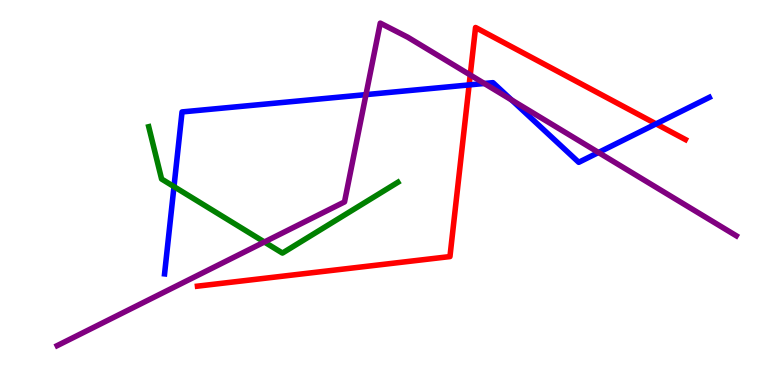[{'lines': ['blue', 'red'], 'intersections': [{'x': 6.05, 'y': 7.79}, {'x': 8.47, 'y': 6.78}]}, {'lines': ['green', 'red'], 'intersections': []}, {'lines': ['purple', 'red'], 'intersections': [{'x': 6.07, 'y': 8.05}]}, {'lines': ['blue', 'green'], 'intersections': [{'x': 2.24, 'y': 5.15}]}, {'lines': ['blue', 'purple'], 'intersections': [{'x': 4.72, 'y': 7.54}, {'x': 6.25, 'y': 7.83}, {'x': 6.6, 'y': 7.4}, {'x': 7.72, 'y': 6.04}]}, {'lines': ['green', 'purple'], 'intersections': [{'x': 3.41, 'y': 3.71}]}]